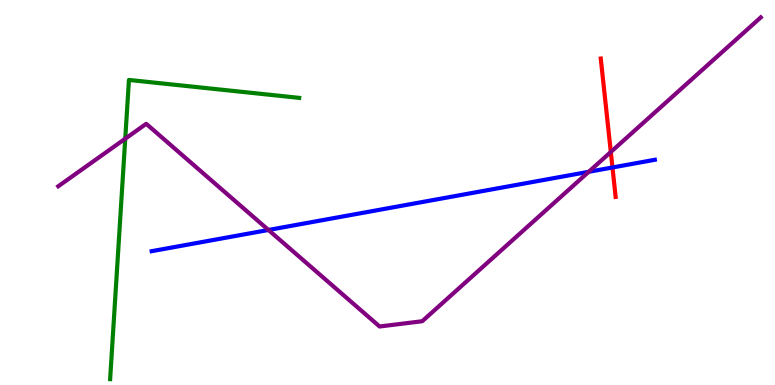[{'lines': ['blue', 'red'], 'intersections': [{'x': 7.9, 'y': 5.65}]}, {'lines': ['green', 'red'], 'intersections': []}, {'lines': ['purple', 'red'], 'intersections': [{'x': 7.88, 'y': 6.05}]}, {'lines': ['blue', 'green'], 'intersections': []}, {'lines': ['blue', 'purple'], 'intersections': [{'x': 3.46, 'y': 4.03}, {'x': 7.6, 'y': 5.54}]}, {'lines': ['green', 'purple'], 'intersections': [{'x': 1.62, 'y': 6.4}]}]